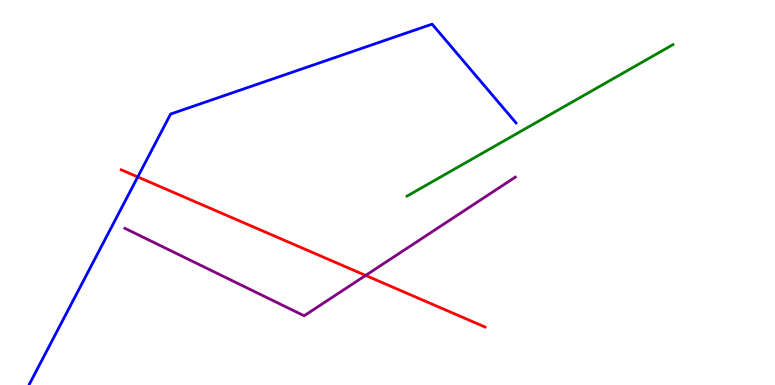[{'lines': ['blue', 'red'], 'intersections': [{'x': 1.78, 'y': 5.4}]}, {'lines': ['green', 'red'], 'intersections': []}, {'lines': ['purple', 'red'], 'intersections': [{'x': 4.72, 'y': 2.85}]}, {'lines': ['blue', 'green'], 'intersections': []}, {'lines': ['blue', 'purple'], 'intersections': []}, {'lines': ['green', 'purple'], 'intersections': []}]